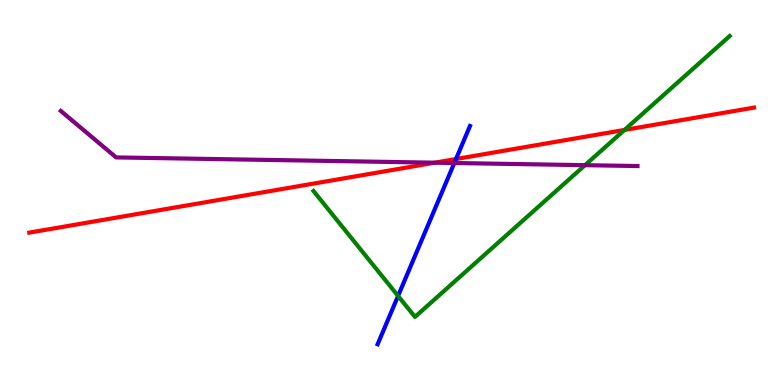[{'lines': ['blue', 'red'], 'intersections': [{'x': 5.88, 'y': 5.87}]}, {'lines': ['green', 'red'], 'intersections': [{'x': 8.06, 'y': 6.62}]}, {'lines': ['purple', 'red'], 'intersections': [{'x': 5.61, 'y': 5.77}]}, {'lines': ['blue', 'green'], 'intersections': [{'x': 5.14, 'y': 2.31}]}, {'lines': ['blue', 'purple'], 'intersections': [{'x': 5.86, 'y': 5.77}]}, {'lines': ['green', 'purple'], 'intersections': [{'x': 7.55, 'y': 5.71}]}]